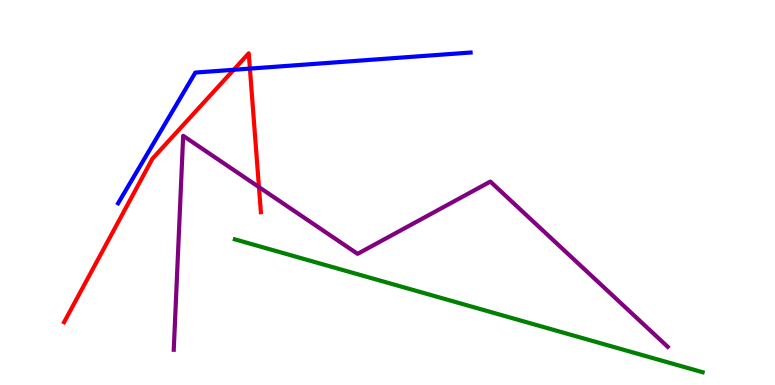[{'lines': ['blue', 'red'], 'intersections': [{'x': 3.02, 'y': 8.19}, {'x': 3.22, 'y': 8.22}]}, {'lines': ['green', 'red'], 'intersections': []}, {'lines': ['purple', 'red'], 'intersections': [{'x': 3.34, 'y': 5.14}]}, {'lines': ['blue', 'green'], 'intersections': []}, {'lines': ['blue', 'purple'], 'intersections': []}, {'lines': ['green', 'purple'], 'intersections': []}]